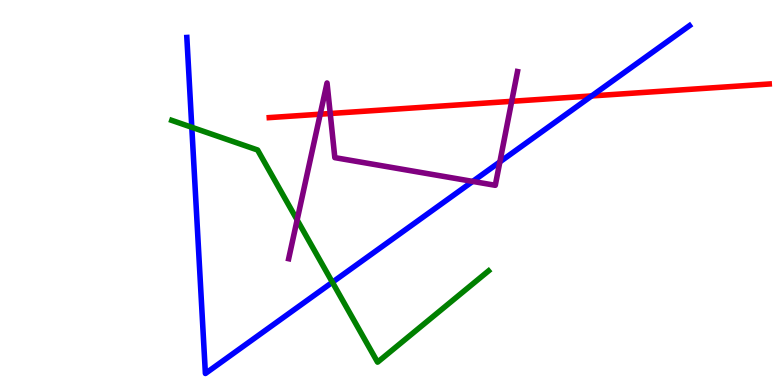[{'lines': ['blue', 'red'], 'intersections': [{'x': 7.63, 'y': 7.51}]}, {'lines': ['green', 'red'], 'intersections': []}, {'lines': ['purple', 'red'], 'intersections': [{'x': 4.13, 'y': 7.03}, {'x': 4.26, 'y': 7.05}, {'x': 6.6, 'y': 7.37}]}, {'lines': ['blue', 'green'], 'intersections': [{'x': 2.47, 'y': 6.69}, {'x': 4.29, 'y': 2.67}]}, {'lines': ['blue', 'purple'], 'intersections': [{'x': 6.1, 'y': 5.29}, {'x': 6.45, 'y': 5.79}]}, {'lines': ['green', 'purple'], 'intersections': [{'x': 3.83, 'y': 4.29}]}]